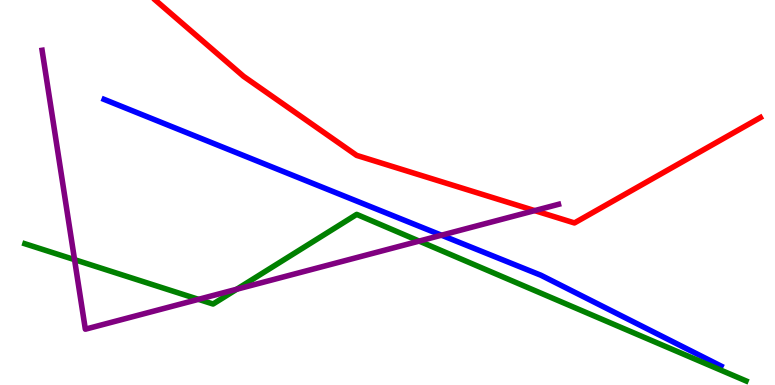[{'lines': ['blue', 'red'], 'intersections': []}, {'lines': ['green', 'red'], 'intersections': []}, {'lines': ['purple', 'red'], 'intersections': [{'x': 6.9, 'y': 4.53}]}, {'lines': ['blue', 'green'], 'intersections': []}, {'lines': ['blue', 'purple'], 'intersections': [{'x': 5.7, 'y': 3.89}]}, {'lines': ['green', 'purple'], 'intersections': [{'x': 0.962, 'y': 3.26}, {'x': 2.56, 'y': 2.22}, {'x': 3.05, 'y': 2.49}, {'x': 5.41, 'y': 3.74}]}]